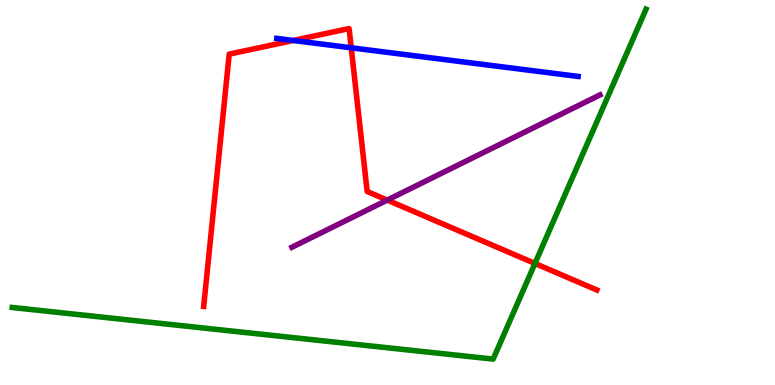[{'lines': ['blue', 'red'], 'intersections': [{'x': 3.78, 'y': 8.95}, {'x': 4.53, 'y': 8.76}]}, {'lines': ['green', 'red'], 'intersections': [{'x': 6.9, 'y': 3.16}]}, {'lines': ['purple', 'red'], 'intersections': [{'x': 5.0, 'y': 4.8}]}, {'lines': ['blue', 'green'], 'intersections': []}, {'lines': ['blue', 'purple'], 'intersections': []}, {'lines': ['green', 'purple'], 'intersections': []}]